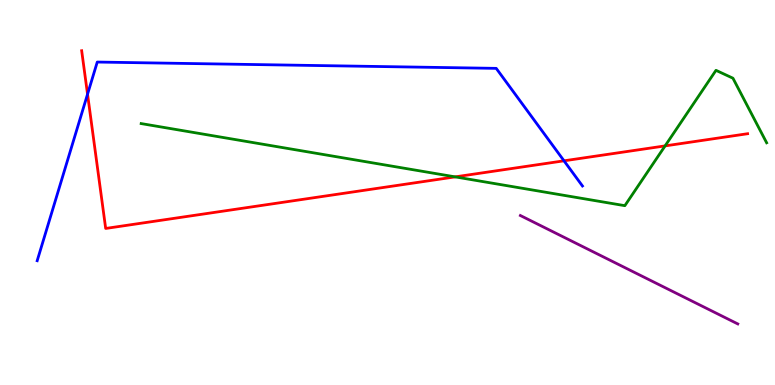[{'lines': ['blue', 'red'], 'intersections': [{'x': 1.13, 'y': 7.55}, {'x': 7.28, 'y': 5.82}]}, {'lines': ['green', 'red'], 'intersections': [{'x': 5.87, 'y': 5.41}, {'x': 8.58, 'y': 6.21}]}, {'lines': ['purple', 'red'], 'intersections': []}, {'lines': ['blue', 'green'], 'intersections': []}, {'lines': ['blue', 'purple'], 'intersections': []}, {'lines': ['green', 'purple'], 'intersections': []}]